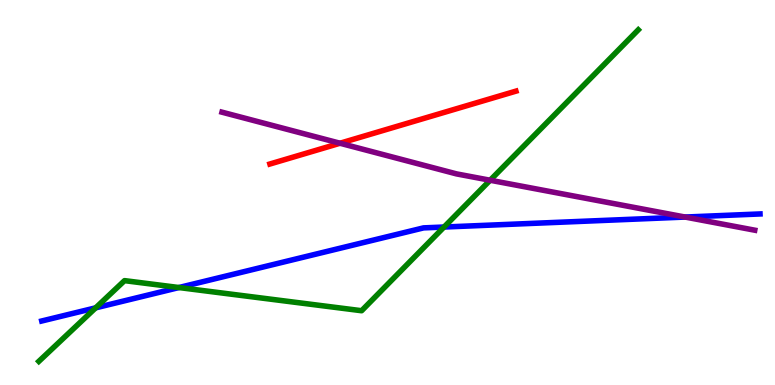[{'lines': ['blue', 'red'], 'intersections': []}, {'lines': ['green', 'red'], 'intersections': []}, {'lines': ['purple', 'red'], 'intersections': [{'x': 4.39, 'y': 6.28}]}, {'lines': ['blue', 'green'], 'intersections': [{'x': 1.23, 'y': 2.0}, {'x': 2.31, 'y': 2.53}, {'x': 5.73, 'y': 4.1}]}, {'lines': ['blue', 'purple'], 'intersections': [{'x': 8.84, 'y': 4.36}]}, {'lines': ['green', 'purple'], 'intersections': [{'x': 6.32, 'y': 5.32}]}]